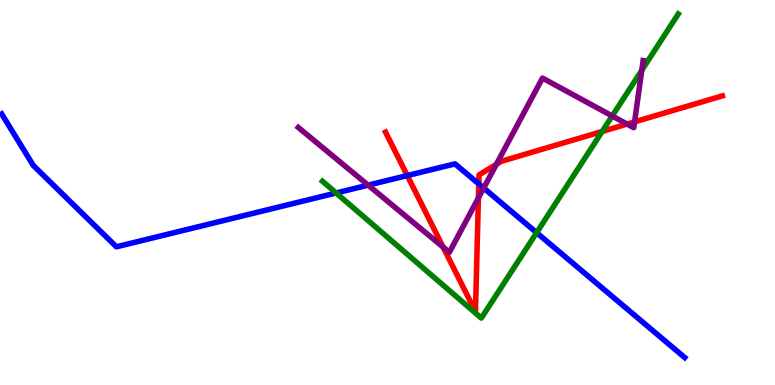[{'lines': ['blue', 'red'], 'intersections': [{'x': 5.26, 'y': 5.44}, {'x': 6.18, 'y': 5.22}]}, {'lines': ['green', 'red'], 'intersections': [{'x': 7.77, 'y': 6.59}]}, {'lines': ['purple', 'red'], 'intersections': [{'x': 5.72, 'y': 3.58}, {'x': 6.17, 'y': 4.86}, {'x': 6.4, 'y': 5.73}, {'x': 8.09, 'y': 6.78}, {'x': 8.19, 'y': 6.83}]}, {'lines': ['blue', 'green'], 'intersections': [{'x': 4.34, 'y': 4.99}, {'x': 6.92, 'y': 3.96}]}, {'lines': ['blue', 'purple'], 'intersections': [{'x': 4.75, 'y': 5.19}, {'x': 6.24, 'y': 5.12}]}, {'lines': ['green', 'purple'], 'intersections': [{'x': 7.9, 'y': 6.99}, {'x': 8.28, 'y': 8.17}]}]